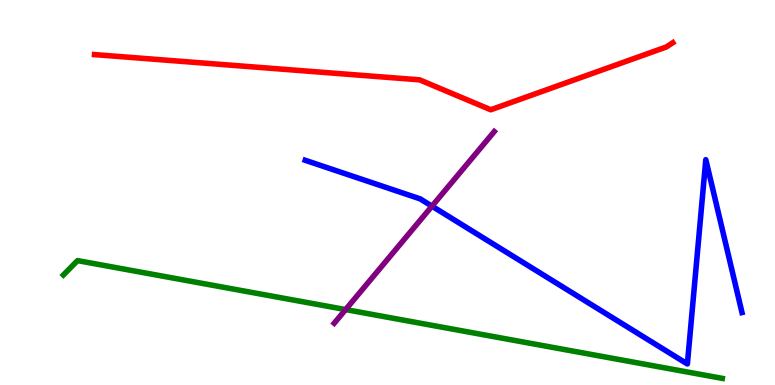[{'lines': ['blue', 'red'], 'intersections': []}, {'lines': ['green', 'red'], 'intersections': []}, {'lines': ['purple', 'red'], 'intersections': []}, {'lines': ['blue', 'green'], 'intersections': []}, {'lines': ['blue', 'purple'], 'intersections': [{'x': 5.57, 'y': 4.64}]}, {'lines': ['green', 'purple'], 'intersections': [{'x': 4.46, 'y': 1.96}]}]